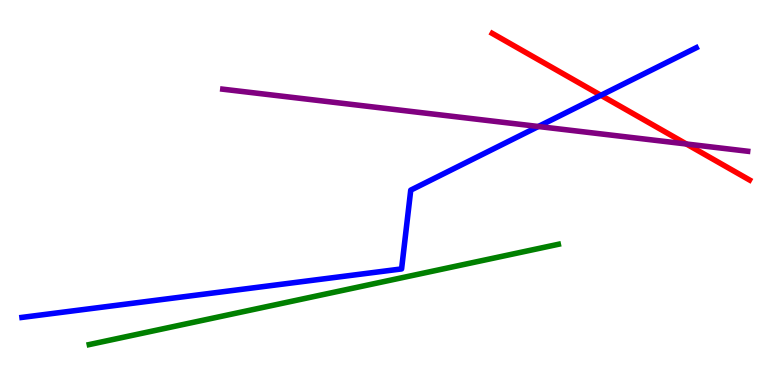[{'lines': ['blue', 'red'], 'intersections': [{'x': 7.75, 'y': 7.52}]}, {'lines': ['green', 'red'], 'intersections': []}, {'lines': ['purple', 'red'], 'intersections': [{'x': 8.86, 'y': 6.26}]}, {'lines': ['blue', 'green'], 'intersections': []}, {'lines': ['blue', 'purple'], 'intersections': [{'x': 6.95, 'y': 6.71}]}, {'lines': ['green', 'purple'], 'intersections': []}]